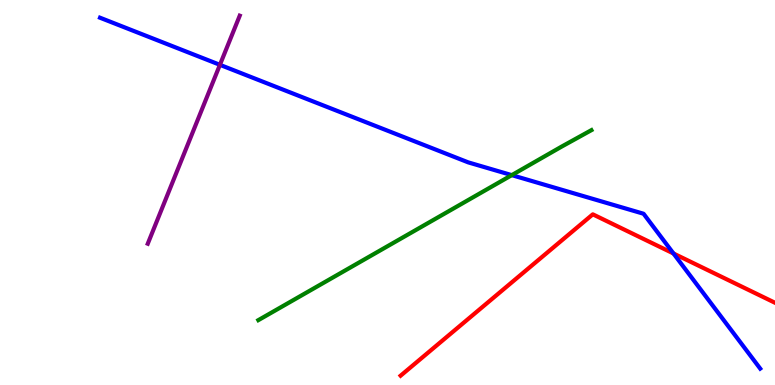[{'lines': ['blue', 'red'], 'intersections': [{'x': 8.69, 'y': 3.42}]}, {'lines': ['green', 'red'], 'intersections': []}, {'lines': ['purple', 'red'], 'intersections': []}, {'lines': ['blue', 'green'], 'intersections': [{'x': 6.6, 'y': 5.45}]}, {'lines': ['blue', 'purple'], 'intersections': [{'x': 2.84, 'y': 8.32}]}, {'lines': ['green', 'purple'], 'intersections': []}]